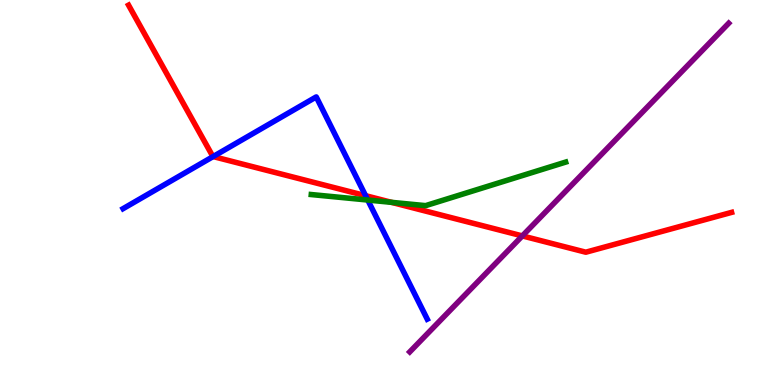[{'lines': ['blue', 'red'], 'intersections': [{'x': 2.75, 'y': 5.93}, {'x': 4.72, 'y': 4.92}]}, {'lines': ['green', 'red'], 'intersections': [{'x': 5.05, 'y': 4.74}]}, {'lines': ['purple', 'red'], 'intersections': [{'x': 6.74, 'y': 3.87}]}, {'lines': ['blue', 'green'], 'intersections': [{'x': 4.75, 'y': 4.8}]}, {'lines': ['blue', 'purple'], 'intersections': []}, {'lines': ['green', 'purple'], 'intersections': []}]